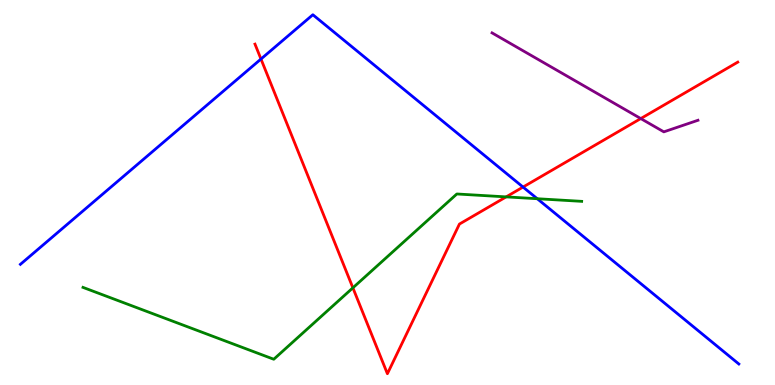[{'lines': ['blue', 'red'], 'intersections': [{'x': 3.37, 'y': 8.47}, {'x': 6.75, 'y': 5.14}]}, {'lines': ['green', 'red'], 'intersections': [{'x': 4.55, 'y': 2.52}, {'x': 6.53, 'y': 4.89}]}, {'lines': ['purple', 'red'], 'intersections': [{'x': 8.27, 'y': 6.92}]}, {'lines': ['blue', 'green'], 'intersections': [{'x': 6.93, 'y': 4.84}]}, {'lines': ['blue', 'purple'], 'intersections': []}, {'lines': ['green', 'purple'], 'intersections': []}]